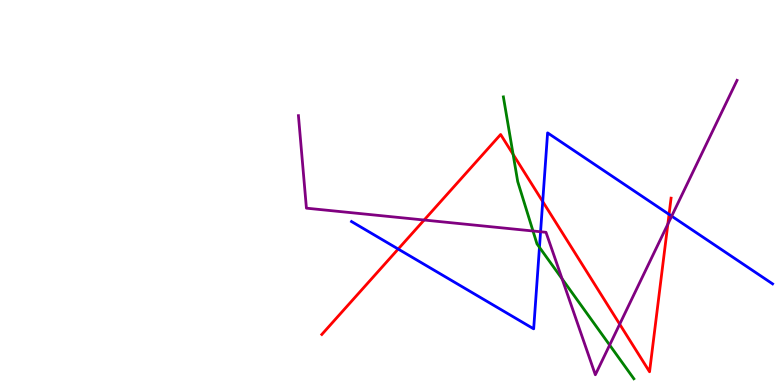[{'lines': ['blue', 'red'], 'intersections': [{'x': 5.14, 'y': 3.53}, {'x': 7.0, 'y': 4.77}, {'x': 8.63, 'y': 4.43}]}, {'lines': ['green', 'red'], 'intersections': [{'x': 6.62, 'y': 5.99}]}, {'lines': ['purple', 'red'], 'intersections': [{'x': 5.47, 'y': 4.28}, {'x': 8.0, 'y': 1.58}, {'x': 8.62, 'y': 4.18}]}, {'lines': ['blue', 'green'], 'intersections': [{'x': 6.96, 'y': 3.58}]}, {'lines': ['blue', 'purple'], 'intersections': [{'x': 6.98, 'y': 3.98}, {'x': 8.67, 'y': 4.39}]}, {'lines': ['green', 'purple'], 'intersections': [{'x': 6.88, 'y': 4.0}, {'x': 7.25, 'y': 2.76}, {'x': 7.87, 'y': 1.04}]}]